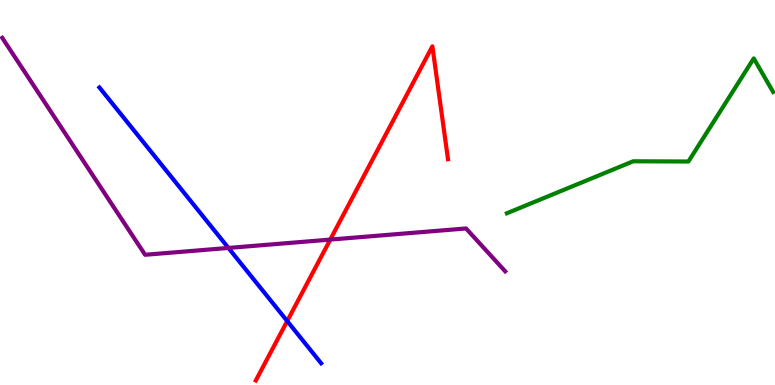[{'lines': ['blue', 'red'], 'intersections': [{'x': 3.71, 'y': 1.66}]}, {'lines': ['green', 'red'], 'intersections': []}, {'lines': ['purple', 'red'], 'intersections': [{'x': 4.26, 'y': 3.78}]}, {'lines': ['blue', 'green'], 'intersections': []}, {'lines': ['blue', 'purple'], 'intersections': [{'x': 2.95, 'y': 3.56}]}, {'lines': ['green', 'purple'], 'intersections': []}]